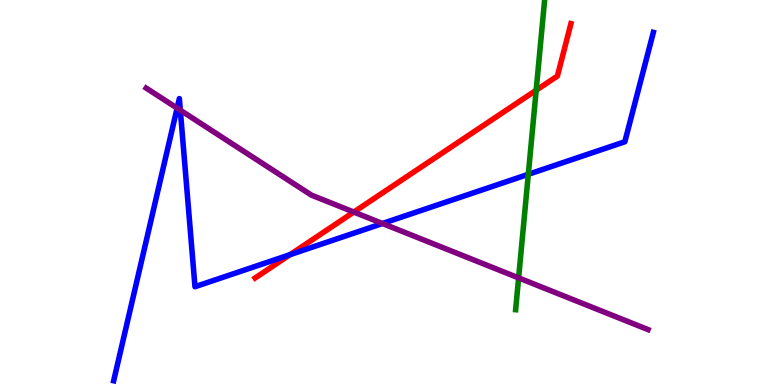[{'lines': ['blue', 'red'], 'intersections': [{'x': 3.74, 'y': 3.39}]}, {'lines': ['green', 'red'], 'intersections': [{'x': 6.92, 'y': 7.66}]}, {'lines': ['purple', 'red'], 'intersections': [{'x': 4.57, 'y': 4.49}]}, {'lines': ['blue', 'green'], 'intersections': [{'x': 6.82, 'y': 5.47}]}, {'lines': ['blue', 'purple'], 'intersections': [{'x': 2.29, 'y': 7.19}, {'x': 2.33, 'y': 7.14}, {'x': 4.93, 'y': 4.19}]}, {'lines': ['green', 'purple'], 'intersections': [{'x': 6.69, 'y': 2.78}]}]